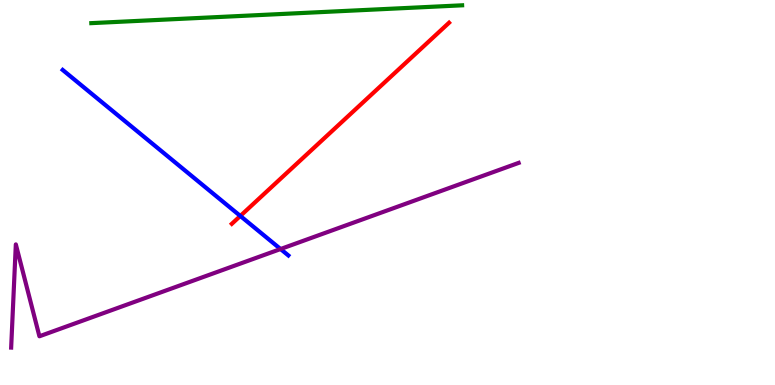[{'lines': ['blue', 'red'], 'intersections': [{'x': 3.1, 'y': 4.39}]}, {'lines': ['green', 'red'], 'intersections': []}, {'lines': ['purple', 'red'], 'intersections': []}, {'lines': ['blue', 'green'], 'intersections': []}, {'lines': ['blue', 'purple'], 'intersections': [{'x': 3.62, 'y': 3.53}]}, {'lines': ['green', 'purple'], 'intersections': []}]